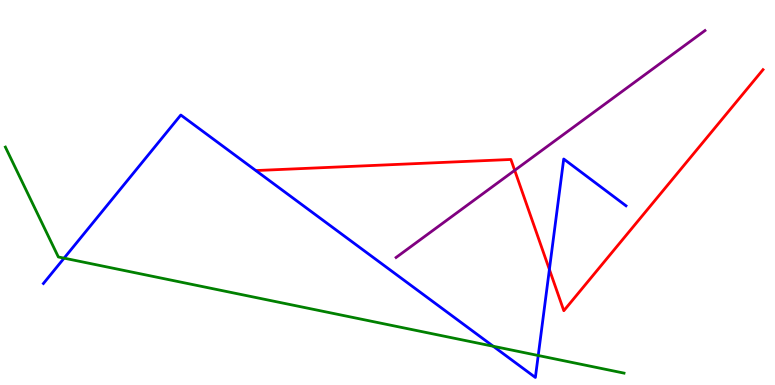[{'lines': ['blue', 'red'], 'intersections': [{'x': 7.09, 'y': 3.0}]}, {'lines': ['green', 'red'], 'intersections': []}, {'lines': ['purple', 'red'], 'intersections': [{'x': 6.64, 'y': 5.58}]}, {'lines': ['blue', 'green'], 'intersections': [{'x': 0.827, 'y': 3.29}, {'x': 6.36, 'y': 1.01}, {'x': 6.94, 'y': 0.766}]}, {'lines': ['blue', 'purple'], 'intersections': []}, {'lines': ['green', 'purple'], 'intersections': []}]